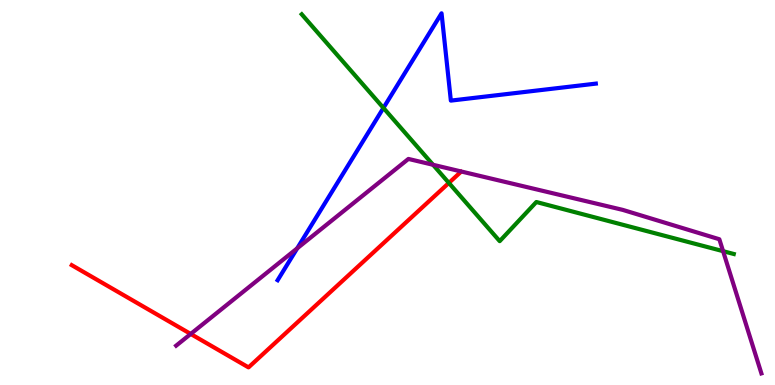[{'lines': ['blue', 'red'], 'intersections': []}, {'lines': ['green', 'red'], 'intersections': [{'x': 5.79, 'y': 5.25}]}, {'lines': ['purple', 'red'], 'intersections': [{'x': 2.46, 'y': 1.33}]}, {'lines': ['blue', 'green'], 'intersections': [{'x': 4.95, 'y': 7.2}]}, {'lines': ['blue', 'purple'], 'intersections': [{'x': 3.84, 'y': 3.55}]}, {'lines': ['green', 'purple'], 'intersections': [{'x': 5.59, 'y': 5.72}, {'x': 9.33, 'y': 3.48}]}]